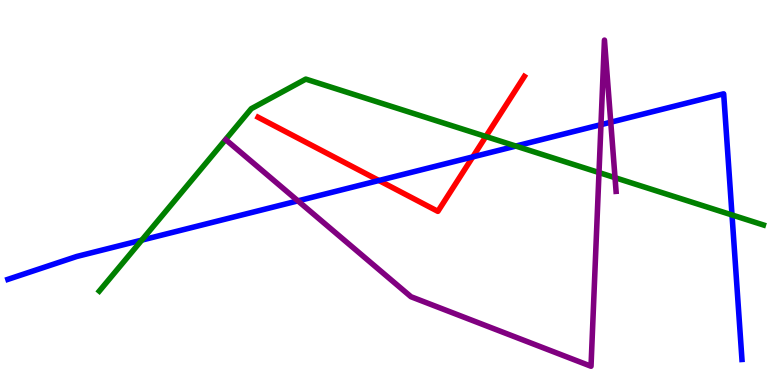[{'lines': ['blue', 'red'], 'intersections': [{'x': 4.89, 'y': 5.31}, {'x': 6.1, 'y': 5.92}]}, {'lines': ['green', 'red'], 'intersections': [{'x': 6.27, 'y': 6.45}]}, {'lines': ['purple', 'red'], 'intersections': []}, {'lines': ['blue', 'green'], 'intersections': [{'x': 1.83, 'y': 3.76}, {'x': 6.66, 'y': 6.21}, {'x': 9.45, 'y': 4.42}]}, {'lines': ['blue', 'purple'], 'intersections': [{'x': 3.84, 'y': 4.78}, {'x': 7.75, 'y': 6.76}, {'x': 7.88, 'y': 6.83}]}, {'lines': ['green', 'purple'], 'intersections': [{'x': 7.73, 'y': 5.52}, {'x': 7.94, 'y': 5.39}]}]